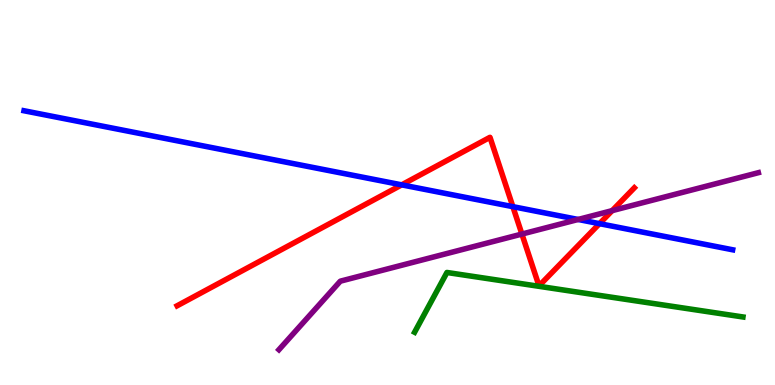[{'lines': ['blue', 'red'], 'intersections': [{'x': 5.18, 'y': 5.2}, {'x': 6.62, 'y': 4.63}, {'x': 7.74, 'y': 4.19}]}, {'lines': ['green', 'red'], 'intersections': []}, {'lines': ['purple', 'red'], 'intersections': [{'x': 6.73, 'y': 3.92}, {'x': 7.9, 'y': 4.53}]}, {'lines': ['blue', 'green'], 'intersections': []}, {'lines': ['blue', 'purple'], 'intersections': [{'x': 7.46, 'y': 4.3}]}, {'lines': ['green', 'purple'], 'intersections': []}]